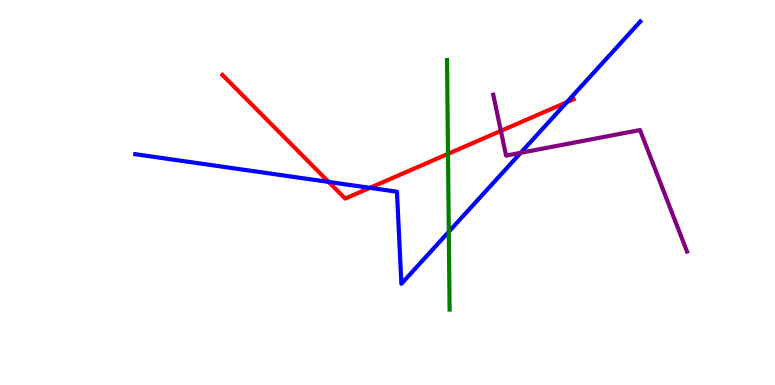[{'lines': ['blue', 'red'], 'intersections': [{'x': 4.24, 'y': 5.27}, {'x': 4.77, 'y': 5.12}, {'x': 7.31, 'y': 7.35}]}, {'lines': ['green', 'red'], 'intersections': [{'x': 5.78, 'y': 6.0}]}, {'lines': ['purple', 'red'], 'intersections': [{'x': 6.46, 'y': 6.6}]}, {'lines': ['blue', 'green'], 'intersections': [{'x': 5.79, 'y': 3.98}]}, {'lines': ['blue', 'purple'], 'intersections': [{'x': 6.72, 'y': 6.03}]}, {'lines': ['green', 'purple'], 'intersections': []}]